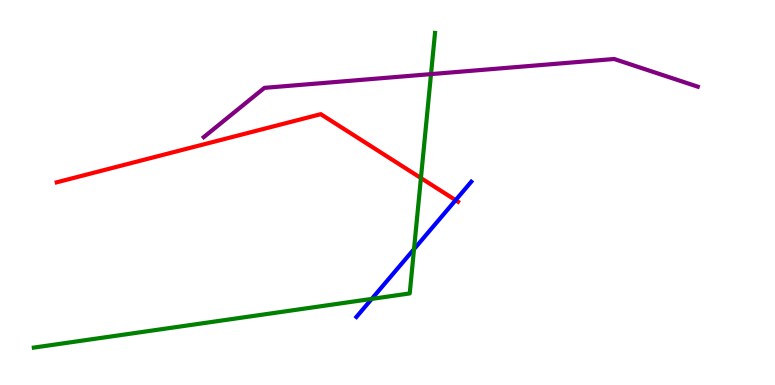[{'lines': ['blue', 'red'], 'intersections': [{'x': 5.88, 'y': 4.8}]}, {'lines': ['green', 'red'], 'intersections': [{'x': 5.43, 'y': 5.38}]}, {'lines': ['purple', 'red'], 'intersections': []}, {'lines': ['blue', 'green'], 'intersections': [{'x': 4.8, 'y': 2.24}, {'x': 5.34, 'y': 3.53}]}, {'lines': ['blue', 'purple'], 'intersections': []}, {'lines': ['green', 'purple'], 'intersections': [{'x': 5.56, 'y': 8.08}]}]